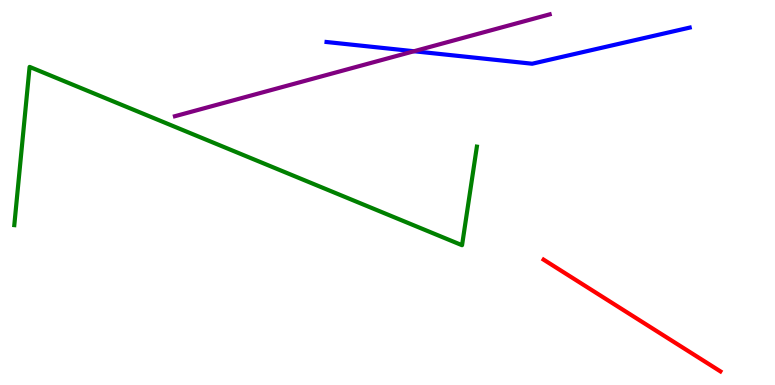[{'lines': ['blue', 'red'], 'intersections': []}, {'lines': ['green', 'red'], 'intersections': []}, {'lines': ['purple', 'red'], 'intersections': []}, {'lines': ['blue', 'green'], 'intersections': []}, {'lines': ['blue', 'purple'], 'intersections': [{'x': 5.34, 'y': 8.67}]}, {'lines': ['green', 'purple'], 'intersections': []}]